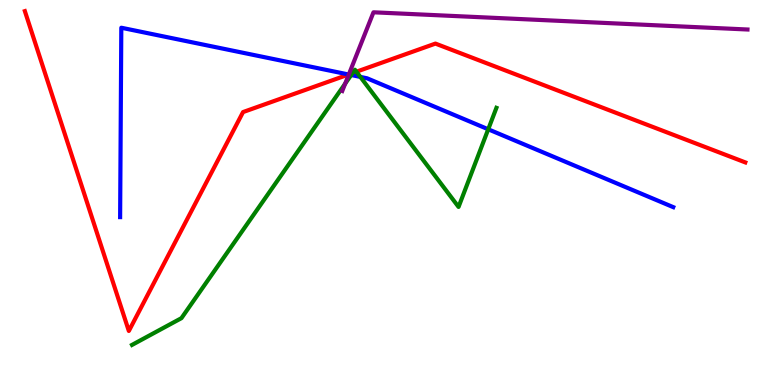[{'lines': ['blue', 'red'], 'intersections': [{'x': 4.5, 'y': 8.07}]}, {'lines': ['green', 'red'], 'intersections': [{'x': 4.55, 'y': 8.1}, {'x': 4.6, 'y': 8.14}]}, {'lines': ['purple', 'red'], 'intersections': [{'x': 4.5, 'y': 8.07}]}, {'lines': ['blue', 'green'], 'intersections': [{'x': 4.53, 'y': 8.05}, {'x': 4.65, 'y': 8.0}, {'x': 6.3, 'y': 6.64}]}, {'lines': ['blue', 'purple'], 'intersections': [{'x': 4.5, 'y': 8.06}]}, {'lines': ['green', 'purple'], 'intersections': [{'x': 4.45, 'y': 7.83}]}]